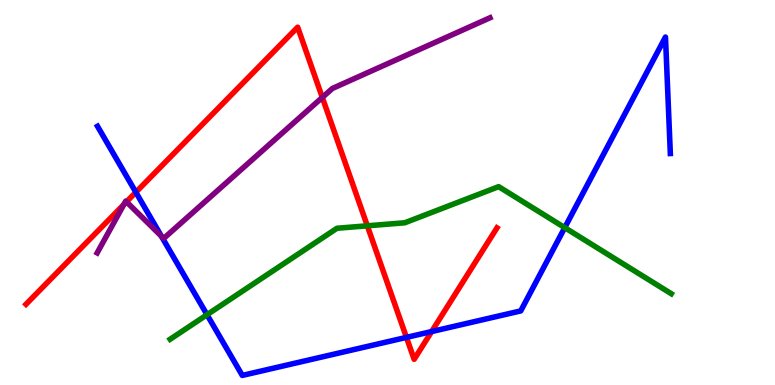[{'lines': ['blue', 'red'], 'intersections': [{'x': 1.75, 'y': 5.01}, {'x': 5.24, 'y': 1.24}, {'x': 5.57, 'y': 1.39}]}, {'lines': ['green', 'red'], 'intersections': [{'x': 4.74, 'y': 4.13}]}, {'lines': ['purple', 'red'], 'intersections': [{'x': 1.6, 'y': 4.69}, {'x': 1.63, 'y': 4.76}, {'x': 4.16, 'y': 7.47}]}, {'lines': ['blue', 'green'], 'intersections': [{'x': 2.67, 'y': 1.83}, {'x': 7.29, 'y': 4.09}]}, {'lines': ['blue', 'purple'], 'intersections': [{'x': 2.08, 'y': 3.86}]}, {'lines': ['green', 'purple'], 'intersections': []}]